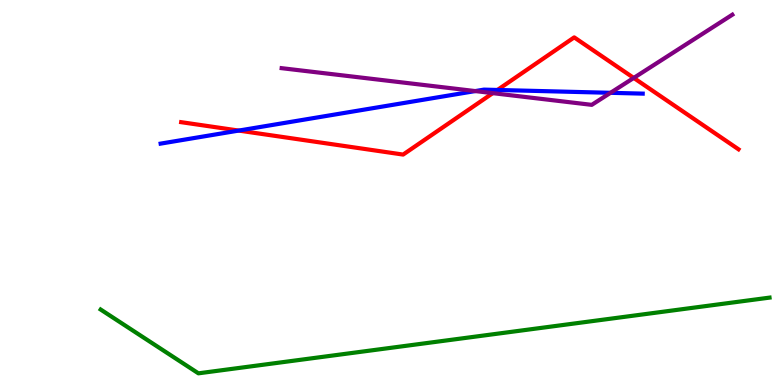[{'lines': ['blue', 'red'], 'intersections': [{'x': 3.08, 'y': 6.61}, {'x': 6.42, 'y': 7.66}]}, {'lines': ['green', 'red'], 'intersections': []}, {'lines': ['purple', 'red'], 'intersections': [{'x': 6.36, 'y': 7.58}, {'x': 8.18, 'y': 7.98}]}, {'lines': ['blue', 'green'], 'intersections': []}, {'lines': ['blue', 'purple'], 'intersections': [{'x': 6.13, 'y': 7.63}, {'x': 7.88, 'y': 7.59}]}, {'lines': ['green', 'purple'], 'intersections': []}]